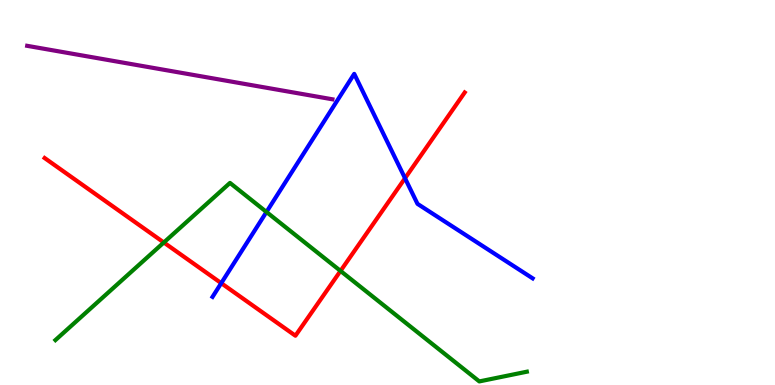[{'lines': ['blue', 'red'], 'intersections': [{'x': 2.85, 'y': 2.65}, {'x': 5.23, 'y': 5.37}]}, {'lines': ['green', 'red'], 'intersections': [{'x': 2.11, 'y': 3.7}, {'x': 4.39, 'y': 2.96}]}, {'lines': ['purple', 'red'], 'intersections': []}, {'lines': ['blue', 'green'], 'intersections': [{'x': 3.44, 'y': 4.49}]}, {'lines': ['blue', 'purple'], 'intersections': []}, {'lines': ['green', 'purple'], 'intersections': []}]